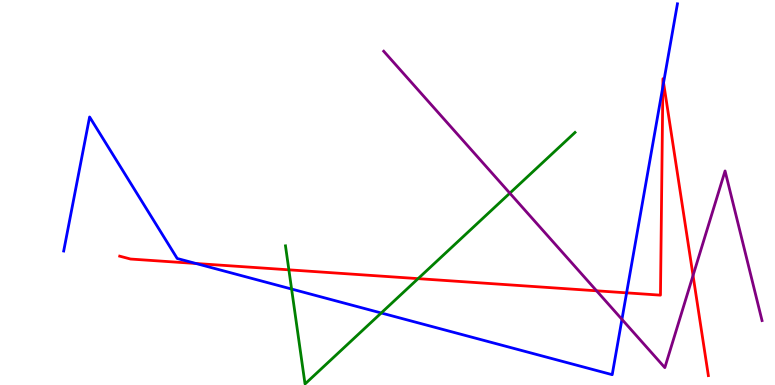[{'lines': ['blue', 'red'], 'intersections': [{'x': 2.53, 'y': 3.16}, {'x': 8.09, 'y': 2.39}, {'x': 8.55, 'y': 7.75}, {'x': 8.56, 'y': 7.85}]}, {'lines': ['green', 'red'], 'intersections': [{'x': 3.73, 'y': 2.99}, {'x': 5.39, 'y': 2.76}]}, {'lines': ['purple', 'red'], 'intersections': [{'x': 7.7, 'y': 2.45}, {'x': 8.94, 'y': 2.84}]}, {'lines': ['blue', 'green'], 'intersections': [{'x': 3.76, 'y': 2.49}, {'x': 4.92, 'y': 1.87}]}, {'lines': ['blue', 'purple'], 'intersections': [{'x': 8.02, 'y': 1.71}]}, {'lines': ['green', 'purple'], 'intersections': [{'x': 6.58, 'y': 4.98}]}]